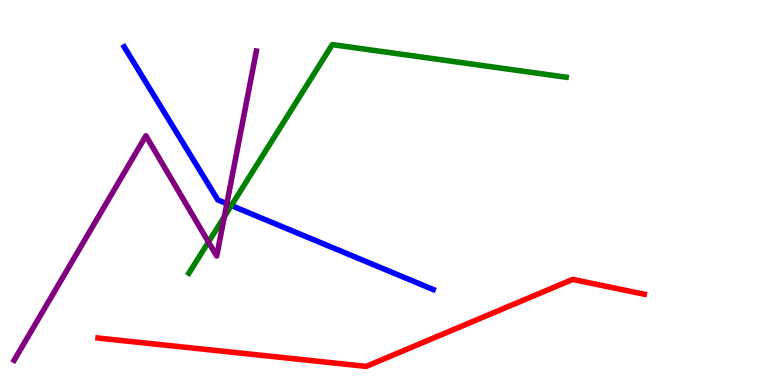[{'lines': ['blue', 'red'], 'intersections': []}, {'lines': ['green', 'red'], 'intersections': []}, {'lines': ['purple', 'red'], 'intersections': []}, {'lines': ['blue', 'green'], 'intersections': [{'x': 2.99, 'y': 4.66}]}, {'lines': ['blue', 'purple'], 'intersections': [{'x': 2.93, 'y': 4.71}]}, {'lines': ['green', 'purple'], 'intersections': [{'x': 2.69, 'y': 3.71}, {'x': 2.89, 'y': 4.37}]}]